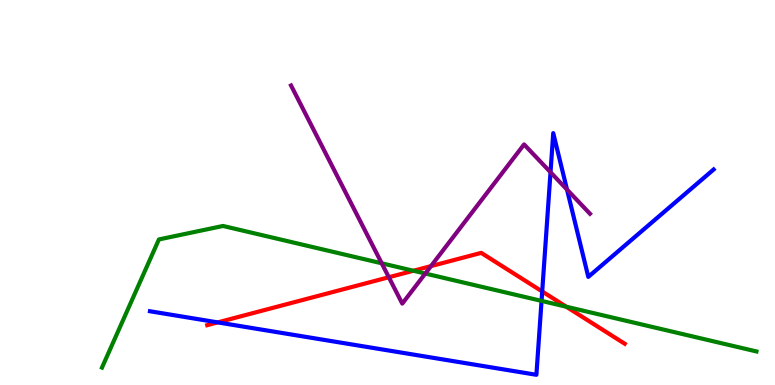[{'lines': ['blue', 'red'], 'intersections': [{'x': 2.81, 'y': 1.63}, {'x': 7.0, 'y': 2.43}]}, {'lines': ['green', 'red'], 'intersections': [{'x': 5.33, 'y': 2.97}, {'x': 7.31, 'y': 2.03}]}, {'lines': ['purple', 'red'], 'intersections': [{'x': 5.02, 'y': 2.8}, {'x': 5.56, 'y': 3.09}]}, {'lines': ['blue', 'green'], 'intersections': [{'x': 6.99, 'y': 2.18}]}, {'lines': ['blue', 'purple'], 'intersections': [{'x': 7.1, 'y': 5.53}, {'x': 7.32, 'y': 5.08}]}, {'lines': ['green', 'purple'], 'intersections': [{'x': 4.93, 'y': 3.16}, {'x': 5.49, 'y': 2.89}]}]